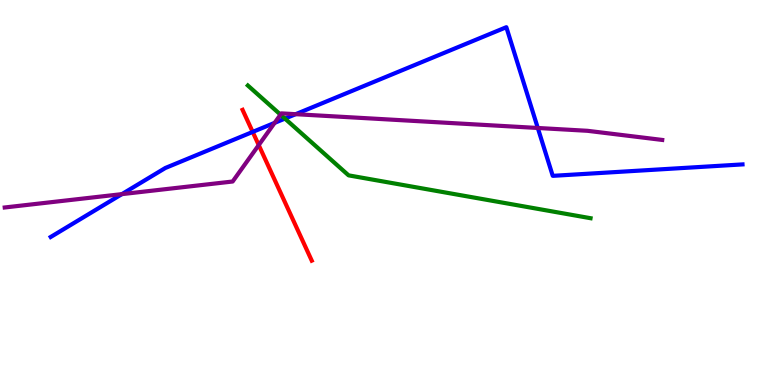[{'lines': ['blue', 'red'], 'intersections': [{'x': 3.26, 'y': 6.57}]}, {'lines': ['green', 'red'], 'intersections': []}, {'lines': ['purple', 'red'], 'intersections': [{'x': 3.34, 'y': 6.23}]}, {'lines': ['blue', 'green'], 'intersections': [{'x': 3.68, 'y': 6.92}]}, {'lines': ['blue', 'purple'], 'intersections': [{'x': 1.57, 'y': 4.96}, {'x': 3.54, 'y': 6.81}, {'x': 3.81, 'y': 7.03}, {'x': 6.94, 'y': 6.68}]}, {'lines': ['green', 'purple'], 'intersections': [{'x': 3.62, 'y': 7.02}]}]